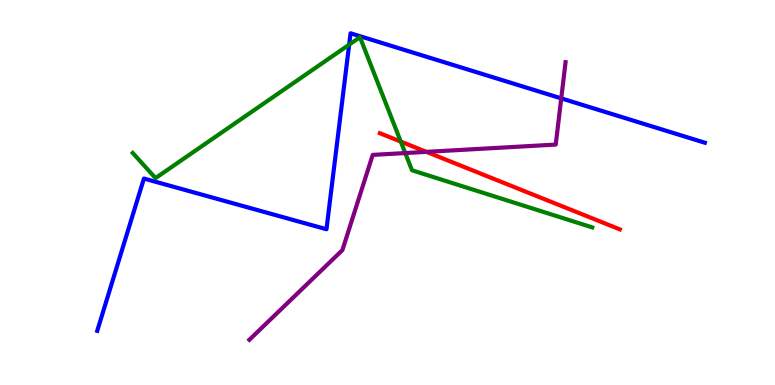[{'lines': ['blue', 'red'], 'intersections': []}, {'lines': ['green', 'red'], 'intersections': [{'x': 5.17, 'y': 6.32}]}, {'lines': ['purple', 'red'], 'intersections': [{'x': 5.5, 'y': 6.06}]}, {'lines': ['blue', 'green'], 'intersections': [{'x': 4.51, 'y': 8.84}]}, {'lines': ['blue', 'purple'], 'intersections': [{'x': 7.24, 'y': 7.44}]}, {'lines': ['green', 'purple'], 'intersections': [{'x': 5.23, 'y': 6.02}]}]